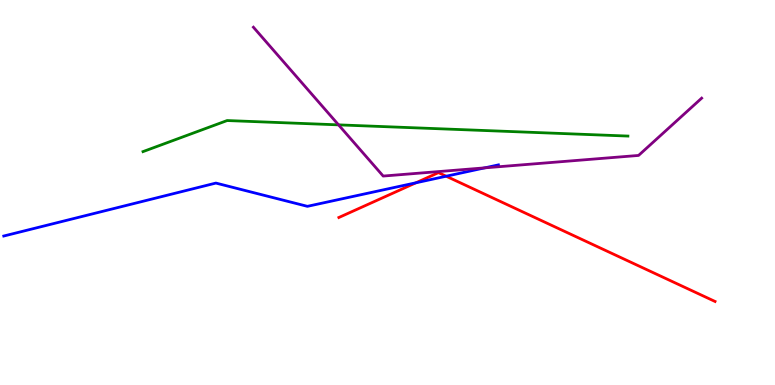[{'lines': ['blue', 'red'], 'intersections': [{'x': 5.37, 'y': 5.25}, {'x': 5.76, 'y': 5.42}]}, {'lines': ['green', 'red'], 'intersections': []}, {'lines': ['purple', 'red'], 'intersections': []}, {'lines': ['blue', 'green'], 'intersections': []}, {'lines': ['blue', 'purple'], 'intersections': [{'x': 6.25, 'y': 5.64}]}, {'lines': ['green', 'purple'], 'intersections': [{'x': 4.37, 'y': 6.76}]}]